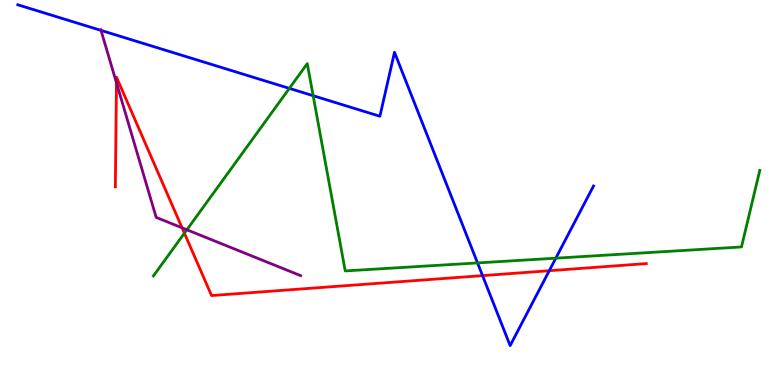[{'lines': ['blue', 'red'], 'intersections': [{'x': 6.23, 'y': 2.84}, {'x': 7.09, 'y': 2.97}]}, {'lines': ['green', 'red'], 'intersections': [{'x': 2.38, 'y': 3.94}]}, {'lines': ['purple', 'red'], 'intersections': [{'x': 1.5, 'y': 7.85}, {'x': 2.35, 'y': 4.08}]}, {'lines': ['blue', 'green'], 'intersections': [{'x': 3.73, 'y': 7.7}, {'x': 4.04, 'y': 7.51}, {'x': 6.16, 'y': 3.17}, {'x': 7.17, 'y': 3.29}]}, {'lines': ['blue', 'purple'], 'intersections': [{'x': 1.3, 'y': 9.21}]}, {'lines': ['green', 'purple'], 'intersections': [{'x': 2.41, 'y': 4.03}]}]